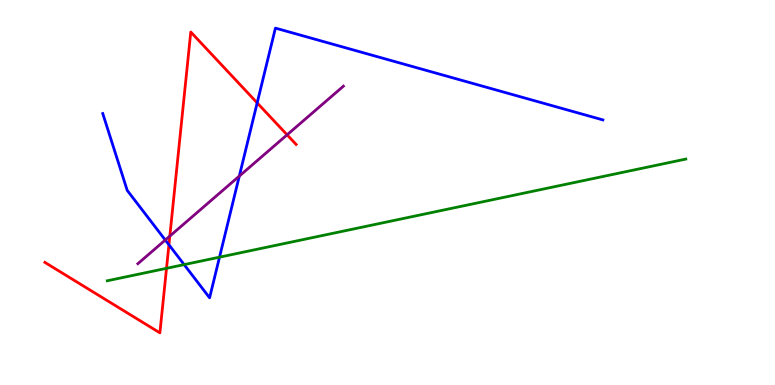[{'lines': ['blue', 'red'], 'intersections': [{'x': 2.18, 'y': 3.64}, {'x': 3.32, 'y': 7.33}]}, {'lines': ['green', 'red'], 'intersections': [{'x': 2.15, 'y': 3.03}]}, {'lines': ['purple', 'red'], 'intersections': [{'x': 2.19, 'y': 3.87}, {'x': 3.7, 'y': 6.5}]}, {'lines': ['blue', 'green'], 'intersections': [{'x': 2.38, 'y': 3.13}, {'x': 2.83, 'y': 3.32}]}, {'lines': ['blue', 'purple'], 'intersections': [{'x': 2.13, 'y': 3.77}, {'x': 3.09, 'y': 5.43}]}, {'lines': ['green', 'purple'], 'intersections': []}]